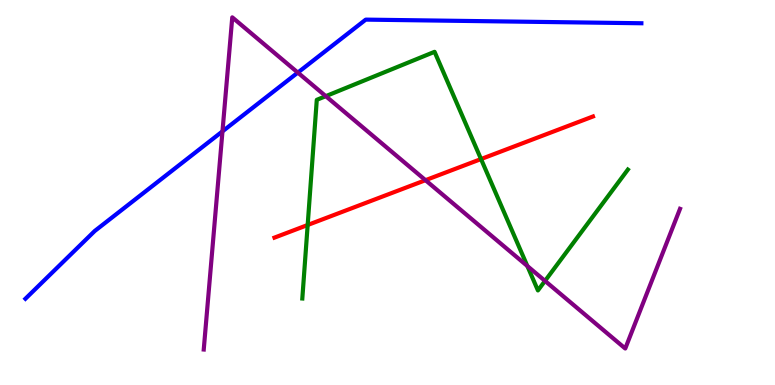[{'lines': ['blue', 'red'], 'intersections': []}, {'lines': ['green', 'red'], 'intersections': [{'x': 3.97, 'y': 4.16}, {'x': 6.21, 'y': 5.87}]}, {'lines': ['purple', 'red'], 'intersections': [{'x': 5.49, 'y': 5.32}]}, {'lines': ['blue', 'green'], 'intersections': []}, {'lines': ['blue', 'purple'], 'intersections': [{'x': 2.87, 'y': 6.59}, {'x': 3.84, 'y': 8.11}]}, {'lines': ['green', 'purple'], 'intersections': [{'x': 4.2, 'y': 7.5}, {'x': 6.8, 'y': 3.09}, {'x': 7.03, 'y': 2.7}]}]